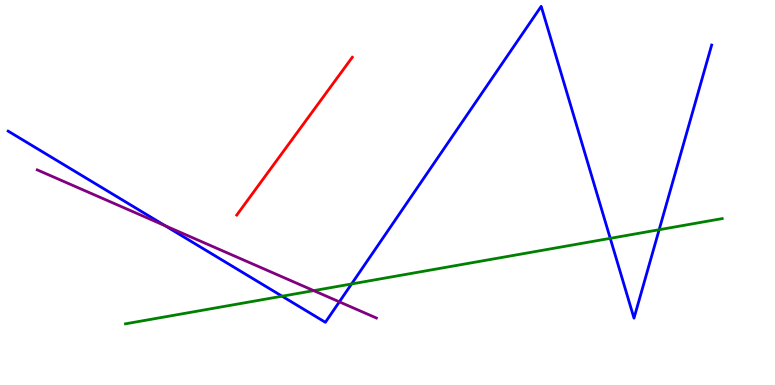[{'lines': ['blue', 'red'], 'intersections': []}, {'lines': ['green', 'red'], 'intersections': []}, {'lines': ['purple', 'red'], 'intersections': []}, {'lines': ['blue', 'green'], 'intersections': [{'x': 3.64, 'y': 2.31}, {'x': 4.54, 'y': 2.62}, {'x': 7.87, 'y': 3.81}, {'x': 8.51, 'y': 4.03}]}, {'lines': ['blue', 'purple'], 'intersections': [{'x': 2.13, 'y': 4.14}, {'x': 4.38, 'y': 2.16}]}, {'lines': ['green', 'purple'], 'intersections': [{'x': 4.05, 'y': 2.45}]}]